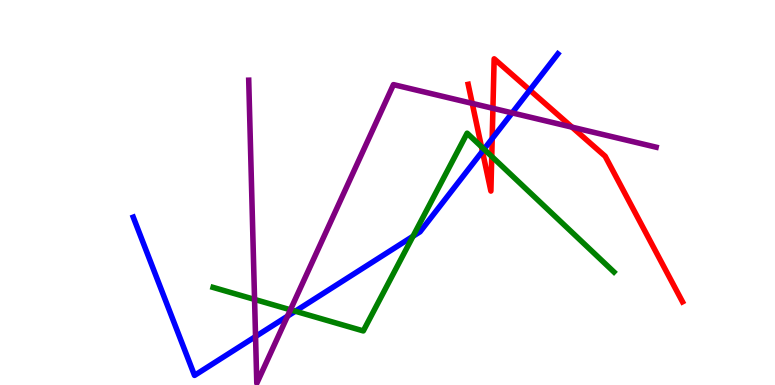[{'lines': ['blue', 'red'], 'intersections': [{'x': 6.22, 'y': 6.07}, {'x': 6.35, 'y': 6.4}, {'x': 6.84, 'y': 7.66}]}, {'lines': ['green', 'red'], 'intersections': [{'x': 6.21, 'y': 6.19}, {'x': 6.35, 'y': 5.94}]}, {'lines': ['purple', 'red'], 'intersections': [{'x': 6.09, 'y': 7.31}, {'x': 6.36, 'y': 7.19}, {'x': 7.38, 'y': 6.7}]}, {'lines': ['blue', 'green'], 'intersections': [{'x': 3.81, 'y': 1.92}, {'x': 5.33, 'y': 3.86}, {'x': 6.25, 'y': 6.13}]}, {'lines': ['blue', 'purple'], 'intersections': [{'x': 3.3, 'y': 1.26}, {'x': 3.71, 'y': 1.79}, {'x': 6.61, 'y': 7.07}]}, {'lines': ['green', 'purple'], 'intersections': [{'x': 3.28, 'y': 2.22}, {'x': 3.75, 'y': 1.95}]}]